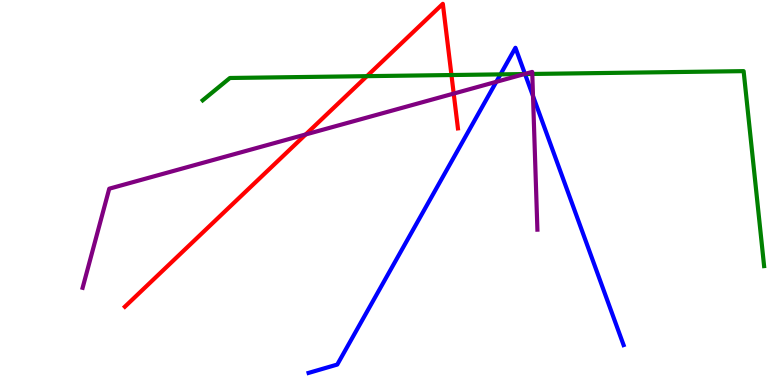[{'lines': ['blue', 'red'], 'intersections': []}, {'lines': ['green', 'red'], 'intersections': [{'x': 4.73, 'y': 8.02}, {'x': 5.83, 'y': 8.05}]}, {'lines': ['purple', 'red'], 'intersections': [{'x': 3.94, 'y': 6.51}, {'x': 5.85, 'y': 7.57}]}, {'lines': ['blue', 'green'], 'intersections': [{'x': 6.46, 'y': 8.07}, {'x': 6.77, 'y': 8.08}]}, {'lines': ['blue', 'purple'], 'intersections': [{'x': 6.4, 'y': 7.87}, {'x': 6.77, 'y': 8.08}, {'x': 6.88, 'y': 7.51}]}, {'lines': ['green', 'purple'], 'intersections': [{'x': 6.77, 'y': 8.08}, {'x': 6.87, 'y': 8.08}]}]